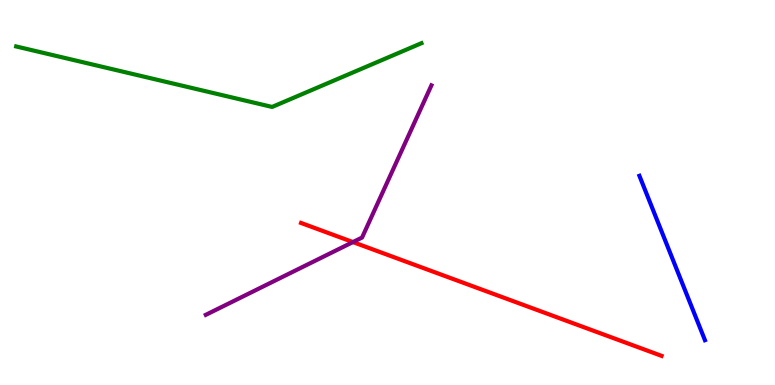[{'lines': ['blue', 'red'], 'intersections': []}, {'lines': ['green', 'red'], 'intersections': []}, {'lines': ['purple', 'red'], 'intersections': [{'x': 4.55, 'y': 3.71}]}, {'lines': ['blue', 'green'], 'intersections': []}, {'lines': ['blue', 'purple'], 'intersections': []}, {'lines': ['green', 'purple'], 'intersections': []}]